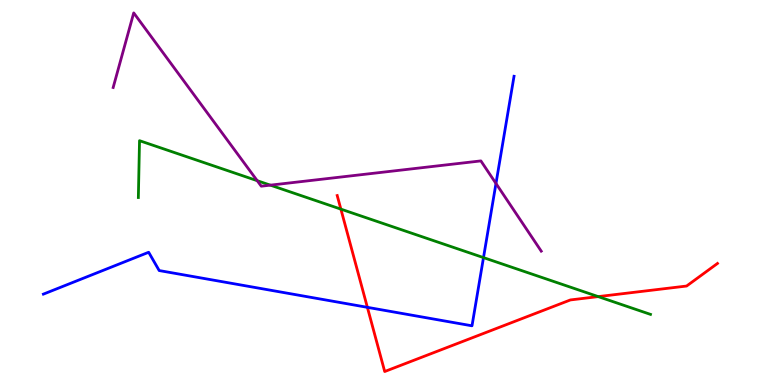[{'lines': ['blue', 'red'], 'intersections': [{'x': 4.74, 'y': 2.02}]}, {'lines': ['green', 'red'], 'intersections': [{'x': 4.4, 'y': 4.57}, {'x': 7.72, 'y': 2.3}]}, {'lines': ['purple', 'red'], 'intersections': []}, {'lines': ['blue', 'green'], 'intersections': [{'x': 6.24, 'y': 3.31}]}, {'lines': ['blue', 'purple'], 'intersections': [{'x': 6.4, 'y': 5.23}]}, {'lines': ['green', 'purple'], 'intersections': [{'x': 3.32, 'y': 5.31}, {'x': 3.49, 'y': 5.19}]}]